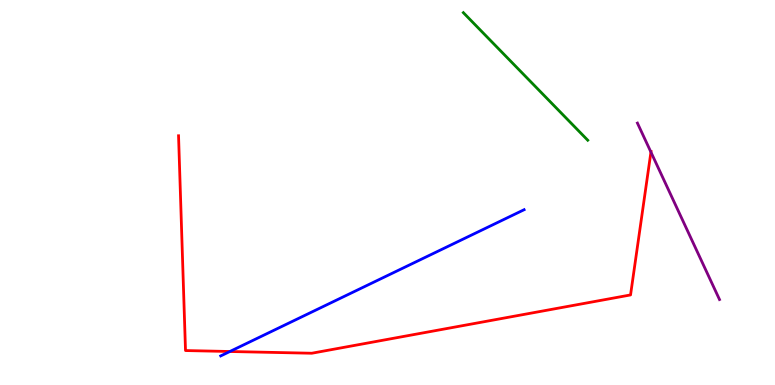[{'lines': ['blue', 'red'], 'intersections': [{'x': 2.97, 'y': 0.87}]}, {'lines': ['green', 'red'], 'intersections': []}, {'lines': ['purple', 'red'], 'intersections': [{'x': 8.4, 'y': 6.05}]}, {'lines': ['blue', 'green'], 'intersections': []}, {'lines': ['blue', 'purple'], 'intersections': []}, {'lines': ['green', 'purple'], 'intersections': []}]